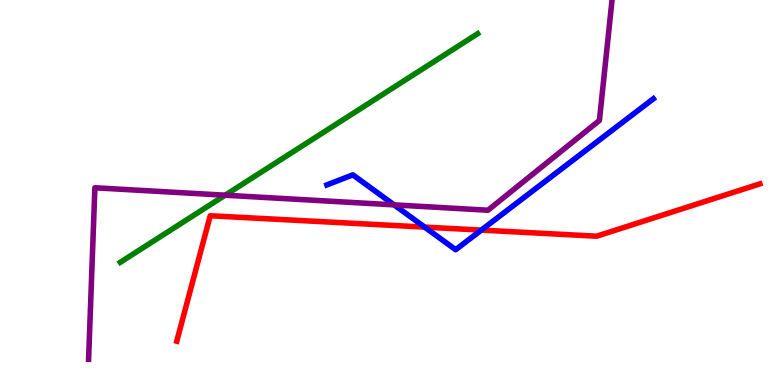[{'lines': ['blue', 'red'], 'intersections': [{'x': 5.48, 'y': 4.1}, {'x': 6.21, 'y': 4.02}]}, {'lines': ['green', 'red'], 'intersections': []}, {'lines': ['purple', 'red'], 'intersections': []}, {'lines': ['blue', 'green'], 'intersections': []}, {'lines': ['blue', 'purple'], 'intersections': [{'x': 5.09, 'y': 4.68}]}, {'lines': ['green', 'purple'], 'intersections': [{'x': 2.91, 'y': 4.93}]}]